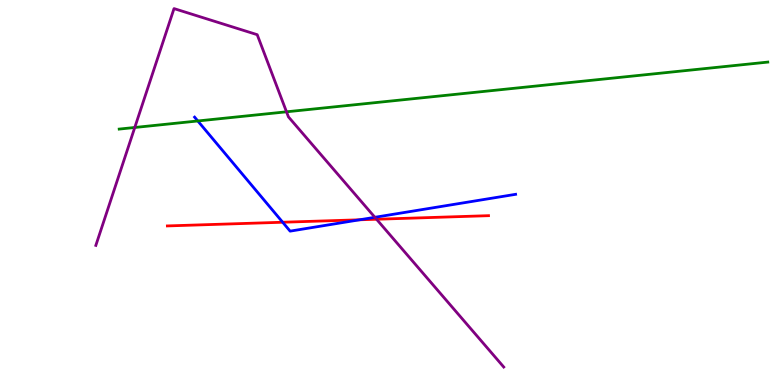[{'lines': ['blue', 'red'], 'intersections': [{'x': 3.65, 'y': 4.23}, {'x': 4.64, 'y': 4.29}]}, {'lines': ['green', 'red'], 'intersections': []}, {'lines': ['purple', 'red'], 'intersections': [{'x': 4.86, 'y': 4.31}]}, {'lines': ['blue', 'green'], 'intersections': [{'x': 2.55, 'y': 6.86}]}, {'lines': ['blue', 'purple'], 'intersections': [{'x': 4.84, 'y': 4.36}]}, {'lines': ['green', 'purple'], 'intersections': [{'x': 1.74, 'y': 6.69}, {'x': 3.7, 'y': 7.1}]}]